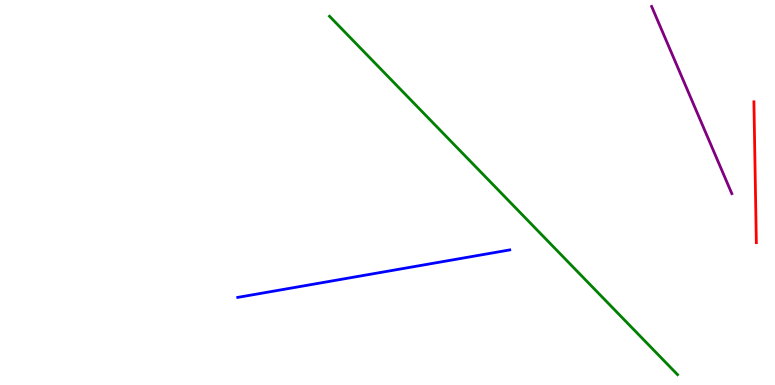[{'lines': ['blue', 'red'], 'intersections': []}, {'lines': ['green', 'red'], 'intersections': []}, {'lines': ['purple', 'red'], 'intersections': []}, {'lines': ['blue', 'green'], 'intersections': []}, {'lines': ['blue', 'purple'], 'intersections': []}, {'lines': ['green', 'purple'], 'intersections': []}]